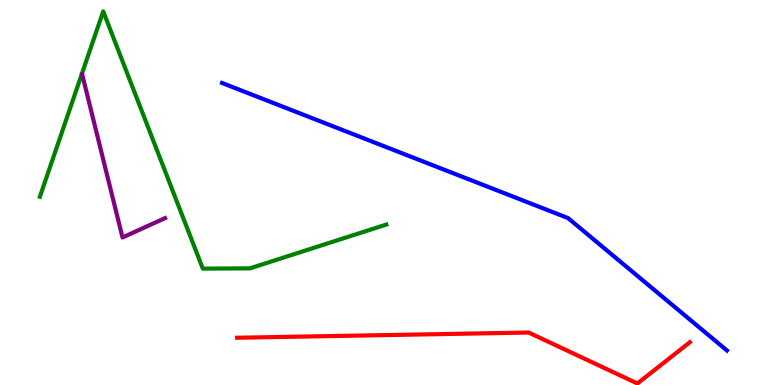[{'lines': ['blue', 'red'], 'intersections': []}, {'lines': ['green', 'red'], 'intersections': []}, {'lines': ['purple', 'red'], 'intersections': []}, {'lines': ['blue', 'green'], 'intersections': []}, {'lines': ['blue', 'purple'], 'intersections': []}, {'lines': ['green', 'purple'], 'intersections': []}]